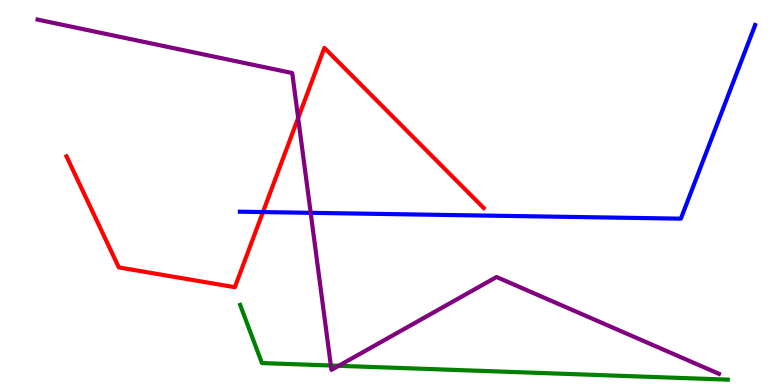[{'lines': ['blue', 'red'], 'intersections': [{'x': 3.39, 'y': 4.49}]}, {'lines': ['green', 'red'], 'intersections': []}, {'lines': ['purple', 'red'], 'intersections': [{'x': 3.85, 'y': 6.94}]}, {'lines': ['blue', 'green'], 'intersections': []}, {'lines': ['blue', 'purple'], 'intersections': [{'x': 4.01, 'y': 4.47}]}, {'lines': ['green', 'purple'], 'intersections': [{'x': 4.27, 'y': 0.506}, {'x': 4.37, 'y': 0.499}]}]